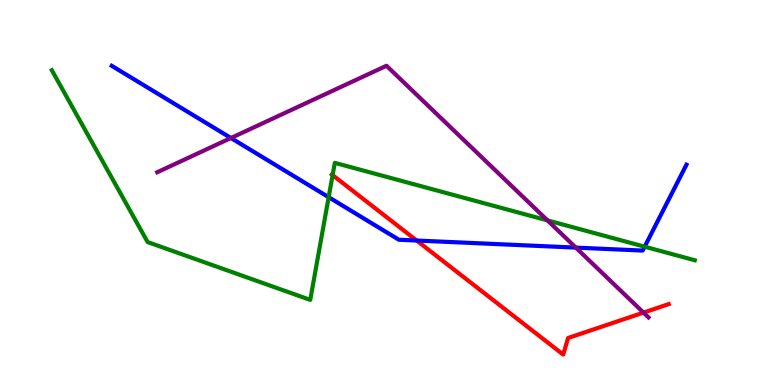[{'lines': ['blue', 'red'], 'intersections': [{'x': 5.38, 'y': 3.75}]}, {'lines': ['green', 'red'], 'intersections': [{'x': 4.29, 'y': 5.45}]}, {'lines': ['purple', 'red'], 'intersections': [{'x': 8.3, 'y': 1.88}]}, {'lines': ['blue', 'green'], 'intersections': [{'x': 4.24, 'y': 4.88}, {'x': 8.32, 'y': 3.59}]}, {'lines': ['blue', 'purple'], 'intersections': [{'x': 2.98, 'y': 6.42}, {'x': 7.43, 'y': 3.57}]}, {'lines': ['green', 'purple'], 'intersections': [{'x': 7.06, 'y': 4.28}]}]